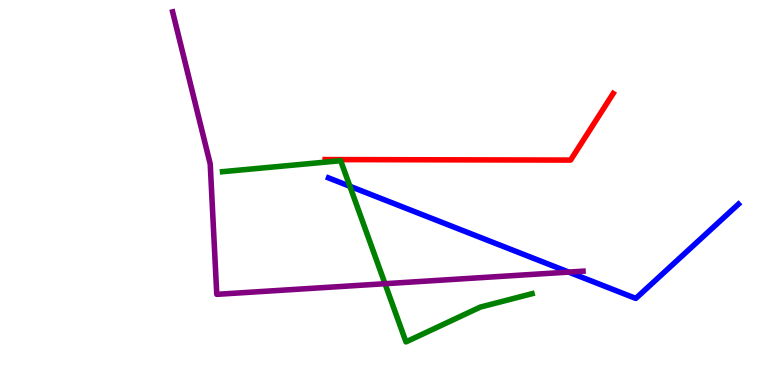[{'lines': ['blue', 'red'], 'intersections': []}, {'lines': ['green', 'red'], 'intersections': []}, {'lines': ['purple', 'red'], 'intersections': []}, {'lines': ['blue', 'green'], 'intersections': [{'x': 4.51, 'y': 5.16}]}, {'lines': ['blue', 'purple'], 'intersections': [{'x': 7.34, 'y': 2.93}]}, {'lines': ['green', 'purple'], 'intersections': [{'x': 4.97, 'y': 2.63}]}]